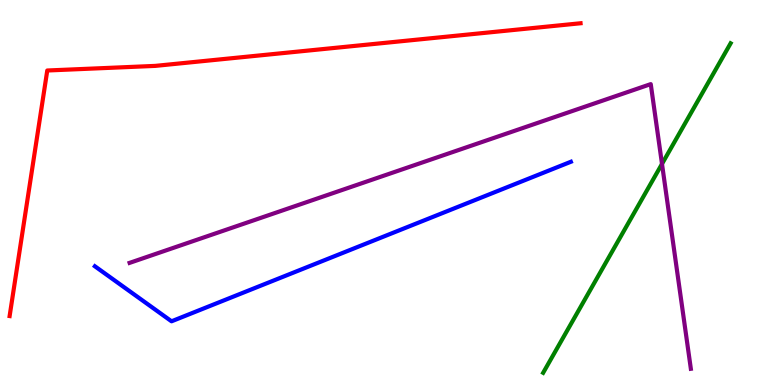[{'lines': ['blue', 'red'], 'intersections': []}, {'lines': ['green', 'red'], 'intersections': []}, {'lines': ['purple', 'red'], 'intersections': []}, {'lines': ['blue', 'green'], 'intersections': []}, {'lines': ['blue', 'purple'], 'intersections': []}, {'lines': ['green', 'purple'], 'intersections': [{'x': 8.54, 'y': 5.74}]}]